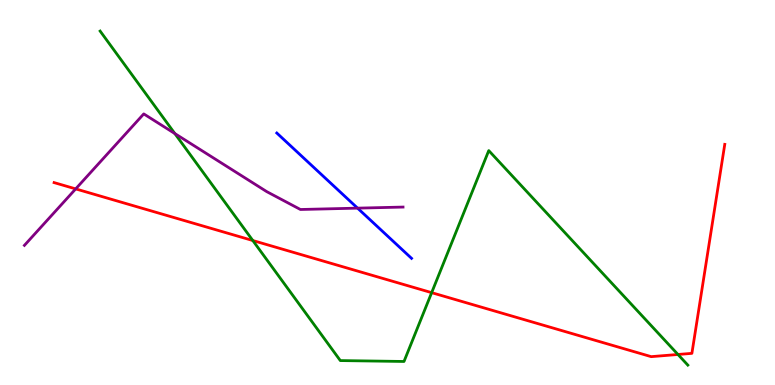[{'lines': ['blue', 'red'], 'intersections': []}, {'lines': ['green', 'red'], 'intersections': [{'x': 3.26, 'y': 3.75}, {'x': 5.57, 'y': 2.4}, {'x': 8.75, 'y': 0.793}]}, {'lines': ['purple', 'red'], 'intersections': [{'x': 0.977, 'y': 5.09}]}, {'lines': ['blue', 'green'], 'intersections': []}, {'lines': ['blue', 'purple'], 'intersections': [{'x': 4.61, 'y': 4.59}]}, {'lines': ['green', 'purple'], 'intersections': [{'x': 2.26, 'y': 6.53}]}]